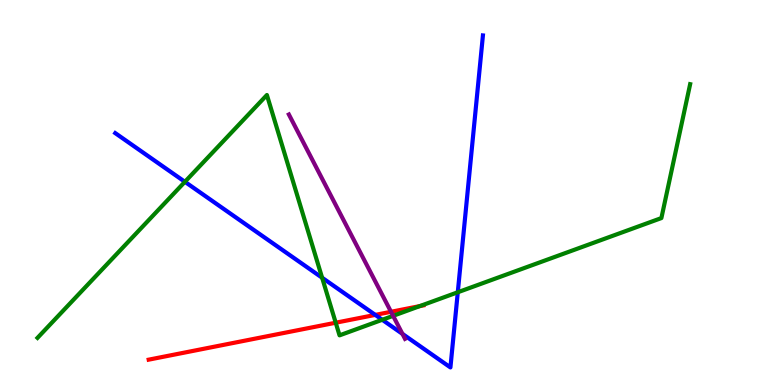[{'lines': ['blue', 'red'], 'intersections': [{'x': 4.84, 'y': 1.82}]}, {'lines': ['green', 'red'], 'intersections': [{'x': 4.33, 'y': 1.62}, {'x': 5.42, 'y': 2.05}]}, {'lines': ['purple', 'red'], 'intersections': [{'x': 5.05, 'y': 1.9}]}, {'lines': ['blue', 'green'], 'intersections': [{'x': 2.39, 'y': 5.28}, {'x': 4.16, 'y': 2.79}, {'x': 4.93, 'y': 1.69}, {'x': 5.91, 'y': 2.41}]}, {'lines': ['blue', 'purple'], 'intersections': [{'x': 5.19, 'y': 1.33}]}, {'lines': ['green', 'purple'], 'intersections': [{'x': 5.07, 'y': 1.8}]}]